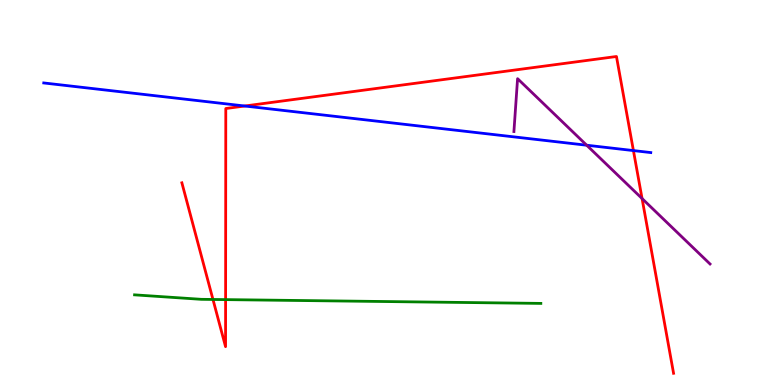[{'lines': ['blue', 'red'], 'intersections': [{'x': 3.16, 'y': 7.25}, {'x': 8.17, 'y': 6.09}]}, {'lines': ['green', 'red'], 'intersections': [{'x': 2.75, 'y': 2.22}, {'x': 2.91, 'y': 2.22}]}, {'lines': ['purple', 'red'], 'intersections': [{'x': 8.28, 'y': 4.84}]}, {'lines': ['blue', 'green'], 'intersections': []}, {'lines': ['blue', 'purple'], 'intersections': [{'x': 7.57, 'y': 6.23}]}, {'lines': ['green', 'purple'], 'intersections': []}]